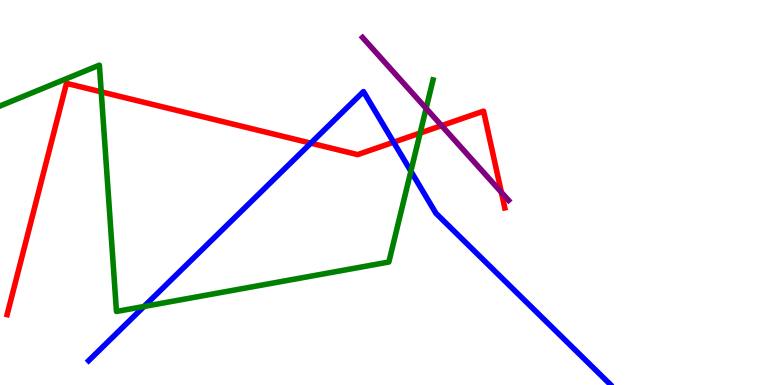[{'lines': ['blue', 'red'], 'intersections': [{'x': 4.01, 'y': 6.28}, {'x': 5.08, 'y': 6.31}]}, {'lines': ['green', 'red'], 'intersections': [{'x': 1.31, 'y': 7.61}, {'x': 5.42, 'y': 6.54}]}, {'lines': ['purple', 'red'], 'intersections': [{'x': 5.7, 'y': 6.74}, {'x': 6.47, 'y': 5.01}]}, {'lines': ['blue', 'green'], 'intersections': [{'x': 1.86, 'y': 2.04}, {'x': 5.3, 'y': 5.55}]}, {'lines': ['blue', 'purple'], 'intersections': []}, {'lines': ['green', 'purple'], 'intersections': [{'x': 5.5, 'y': 7.18}]}]